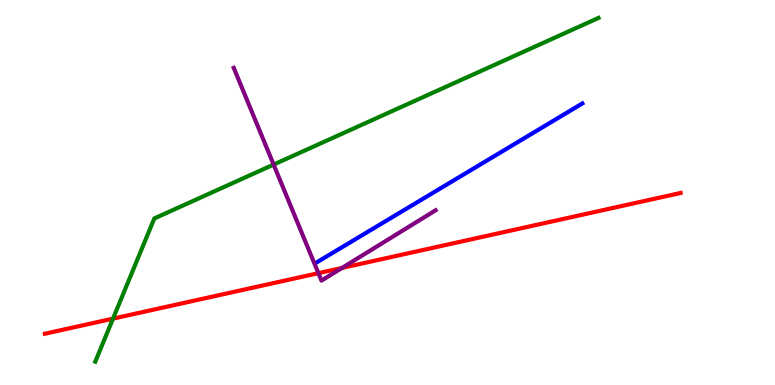[{'lines': ['blue', 'red'], 'intersections': []}, {'lines': ['green', 'red'], 'intersections': [{'x': 1.46, 'y': 1.72}]}, {'lines': ['purple', 'red'], 'intersections': [{'x': 4.11, 'y': 2.9}, {'x': 4.41, 'y': 3.04}]}, {'lines': ['blue', 'green'], 'intersections': []}, {'lines': ['blue', 'purple'], 'intersections': []}, {'lines': ['green', 'purple'], 'intersections': [{'x': 3.53, 'y': 5.72}]}]